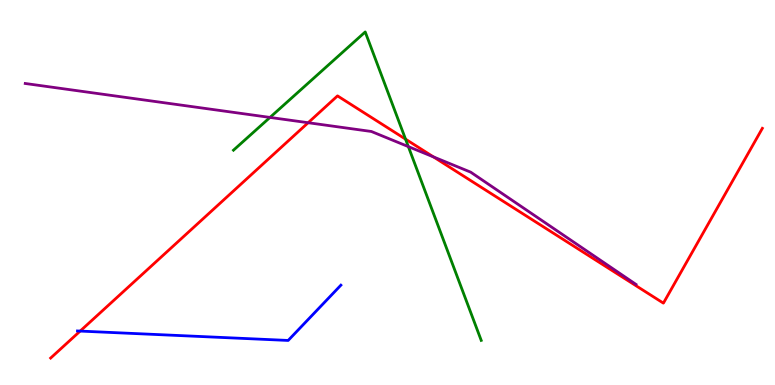[{'lines': ['blue', 'red'], 'intersections': [{'x': 1.03, 'y': 1.4}]}, {'lines': ['green', 'red'], 'intersections': [{'x': 5.23, 'y': 6.39}]}, {'lines': ['purple', 'red'], 'intersections': [{'x': 3.98, 'y': 6.81}, {'x': 5.59, 'y': 5.92}]}, {'lines': ['blue', 'green'], 'intersections': []}, {'lines': ['blue', 'purple'], 'intersections': []}, {'lines': ['green', 'purple'], 'intersections': [{'x': 3.48, 'y': 6.95}, {'x': 5.27, 'y': 6.19}]}]